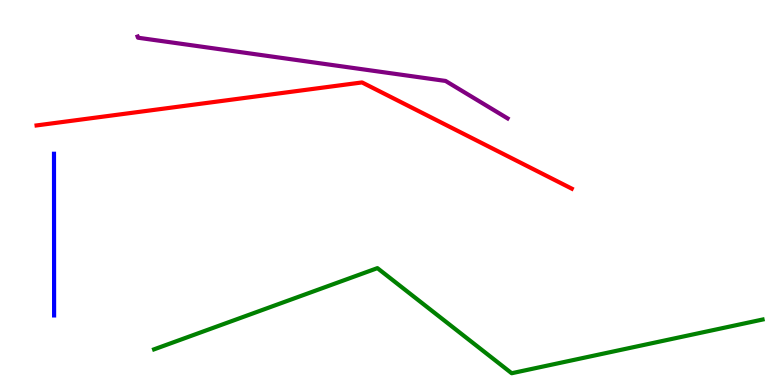[{'lines': ['blue', 'red'], 'intersections': []}, {'lines': ['green', 'red'], 'intersections': []}, {'lines': ['purple', 'red'], 'intersections': []}, {'lines': ['blue', 'green'], 'intersections': []}, {'lines': ['blue', 'purple'], 'intersections': []}, {'lines': ['green', 'purple'], 'intersections': []}]